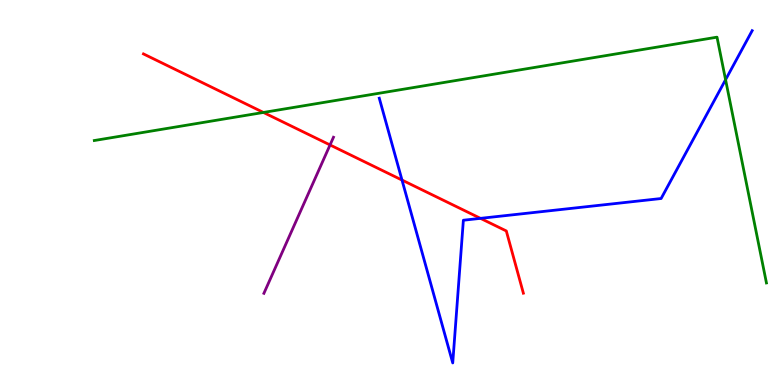[{'lines': ['blue', 'red'], 'intersections': [{'x': 5.19, 'y': 5.32}, {'x': 6.2, 'y': 4.33}]}, {'lines': ['green', 'red'], 'intersections': [{'x': 3.4, 'y': 7.08}]}, {'lines': ['purple', 'red'], 'intersections': [{'x': 4.26, 'y': 6.23}]}, {'lines': ['blue', 'green'], 'intersections': [{'x': 9.36, 'y': 7.93}]}, {'lines': ['blue', 'purple'], 'intersections': []}, {'lines': ['green', 'purple'], 'intersections': []}]